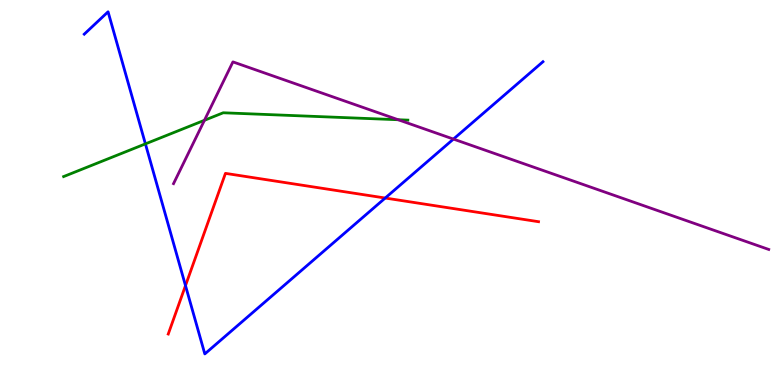[{'lines': ['blue', 'red'], 'intersections': [{'x': 2.39, 'y': 2.58}, {'x': 4.97, 'y': 4.86}]}, {'lines': ['green', 'red'], 'intersections': []}, {'lines': ['purple', 'red'], 'intersections': []}, {'lines': ['blue', 'green'], 'intersections': [{'x': 1.88, 'y': 6.26}]}, {'lines': ['blue', 'purple'], 'intersections': [{'x': 5.85, 'y': 6.39}]}, {'lines': ['green', 'purple'], 'intersections': [{'x': 2.64, 'y': 6.88}, {'x': 5.14, 'y': 6.89}]}]